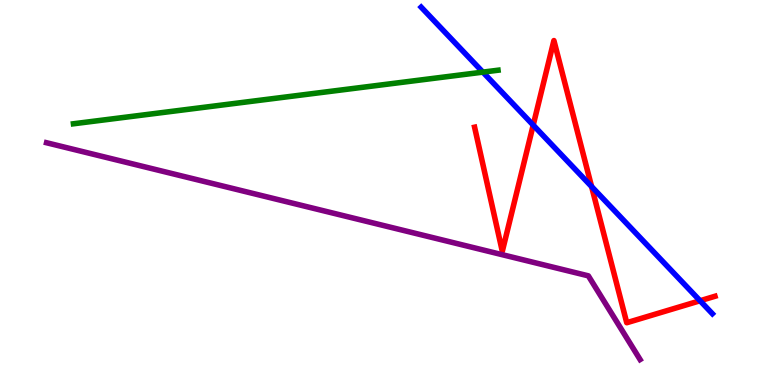[{'lines': ['blue', 'red'], 'intersections': [{'x': 6.88, 'y': 6.75}, {'x': 7.63, 'y': 5.15}, {'x': 9.03, 'y': 2.19}]}, {'lines': ['green', 'red'], 'intersections': []}, {'lines': ['purple', 'red'], 'intersections': []}, {'lines': ['blue', 'green'], 'intersections': [{'x': 6.23, 'y': 8.13}]}, {'lines': ['blue', 'purple'], 'intersections': []}, {'lines': ['green', 'purple'], 'intersections': []}]